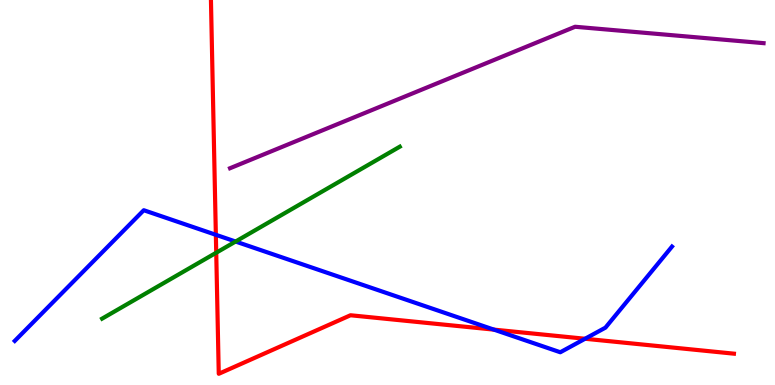[{'lines': ['blue', 'red'], 'intersections': [{'x': 2.79, 'y': 3.9}, {'x': 6.37, 'y': 1.44}, {'x': 7.55, 'y': 1.2}]}, {'lines': ['green', 'red'], 'intersections': [{'x': 2.79, 'y': 3.44}]}, {'lines': ['purple', 'red'], 'intersections': []}, {'lines': ['blue', 'green'], 'intersections': [{'x': 3.04, 'y': 3.73}]}, {'lines': ['blue', 'purple'], 'intersections': []}, {'lines': ['green', 'purple'], 'intersections': []}]